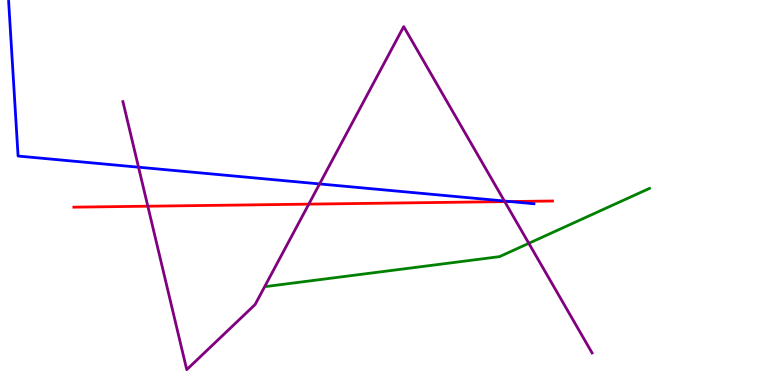[{'lines': ['blue', 'red'], 'intersections': [{'x': 6.58, 'y': 4.76}]}, {'lines': ['green', 'red'], 'intersections': []}, {'lines': ['purple', 'red'], 'intersections': [{'x': 1.91, 'y': 4.64}, {'x': 3.98, 'y': 4.7}, {'x': 6.51, 'y': 4.76}]}, {'lines': ['blue', 'green'], 'intersections': []}, {'lines': ['blue', 'purple'], 'intersections': [{'x': 1.79, 'y': 5.66}, {'x': 4.12, 'y': 5.22}, {'x': 6.51, 'y': 4.78}]}, {'lines': ['green', 'purple'], 'intersections': [{'x': 6.82, 'y': 3.68}]}]